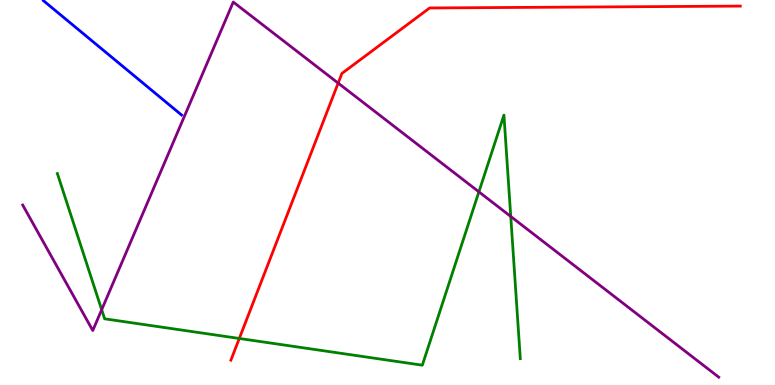[{'lines': ['blue', 'red'], 'intersections': []}, {'lines': ['green', 'red'], 'intersections': [{'x': 3.09, 'y': 1.21}]}, {'lines': ['purple', 'red'], 'intersections': [{'x': 4.36, 'y': 7.84}]}, {'lines': ['blue', 'green'], 'intersections': []}, {'lines': ['blue', 'purple'], 'intersections': []}, {'lines': ['green', 'purple'], 'intersections': [{'x': 1.31, 'y': 1.96}, {'x': 6.18, 'y': 5.02}, {'x': 6.59, 'y': 4.38}]}]